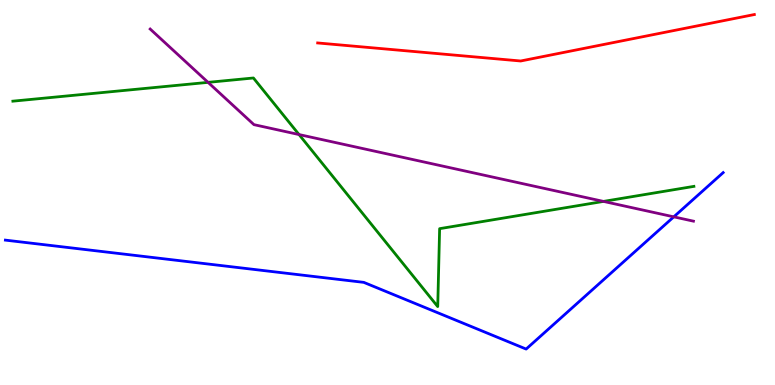[{'lines': ['blue', 'red'], 'intersections': []}, {'lines': ['green', 'red'], 'intersections': []}, {'lines': ['purple', 'red'], 'intersections': []}, {'lines': ['blue', 'green'], 'intersections': []}, {'lines': ['blue', 'purple'], 'intersections': [{'x': 8.69, 'y': 4.37}]}, {'lines': ['green', 'purple'], 'intersections': [{'x': 2.68, 'y': 7.86}, {'x': 3.86, 'y': 6.51}, {'x': 7.79, 'y': 4.77}]}]